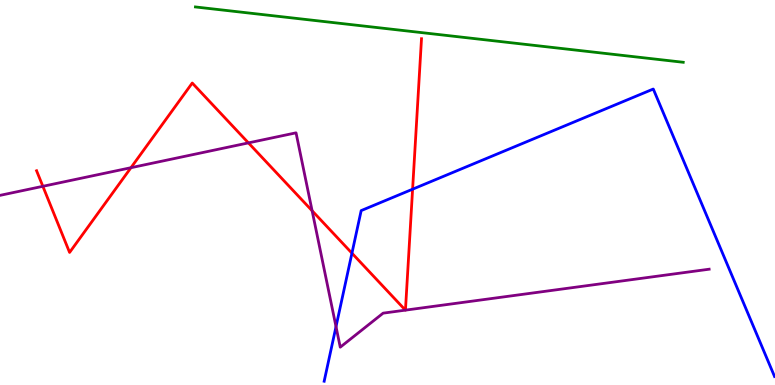[{'lines': ['blue', 'red'], 'intersections': [{'x': 4.54, 'y': 3.42}, {'x': 5.32, 'y': 5.09}]}, {'lines': ['green', 'red'], 'intersections': []}, {'lines': ['purple', 'red'], 'intersections': [{'x': 0.553, 'y': 5.16}, {'x': 1.69, 'y': 5.64}, {'x': 3.21, 'y': 6.29}, {'x': 4.03, 'y': 4.53}, {'x': 5.23, 'y': 1.94}, {'x': 5.23, 'y': 1.94}]}, {'lines': ['blue', 'green'], 'intersections': []}, {'lines': ['blue', 'purple'], 'intersections': [{'x': 4.34, 'y': 1.52}]}, {'lines': ['green', 'purple'], 'intersections': []}]